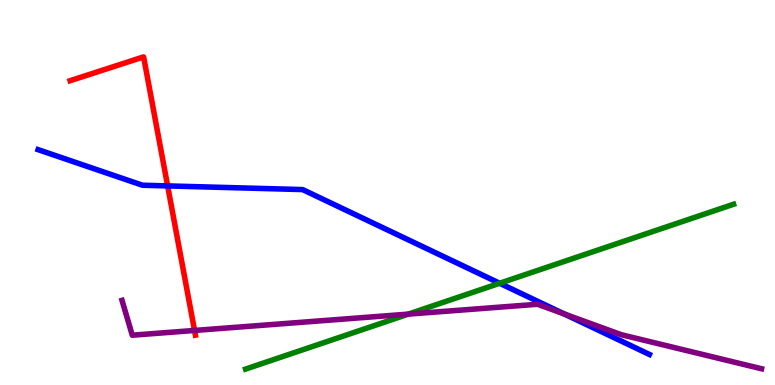[{'lines': ['blue', 'red'], 'intersections': [{'x': 2.16, 'y': 5.17}]}, {'lines': ['green', 'red'], 'intersections': []}, {'lines': ['purple', 'red'], 'intersections': [{'x': 2.51, 'y': 1.42}]}, {'lines': ['blue', 'green'], 'intersections': [{'x': 6.45, 'y': 2.64}]}, {'lines': ['blue', 'purple'], 'intersections': [{'x': 7.28, 'y': 1.85}]}, {'lines': ['green', 'purple'], 'intersections': [{'x': 5.27, 'y': 1.84}]}]